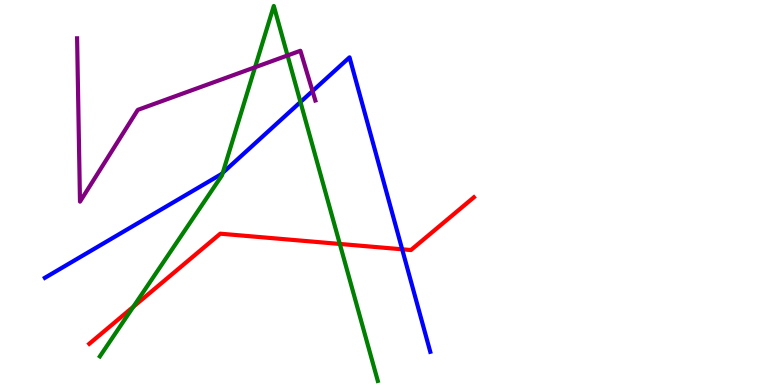[{'lines': ['blue', 'red'], 'intersections': [{'x': 5.19, 'y': 3.52}]}, {'lines': ['green', 'red'], 'intersections': [{'x': 1.72, 'y': 2.03}, {'x': 4.38, 'y': 3.66}]}, {'lines': ['purple', 'red'], 'intersections': []}, {'lines': ['blue', 'green'], 'intersections': [{'x': 2.87, 'y': 5.51}, {'x': 3.88, 'y': 7.35}]}, {'lines': ['blue', 'purple'], 'intersections': [{'x': 4.03, 'y': 7.63}]}, {'lines': ['green', 'purple'], 'intersections': [{'x': 3.29, 'y': 8.25}, {'x': 3.71, 'y': 8.56}]}]